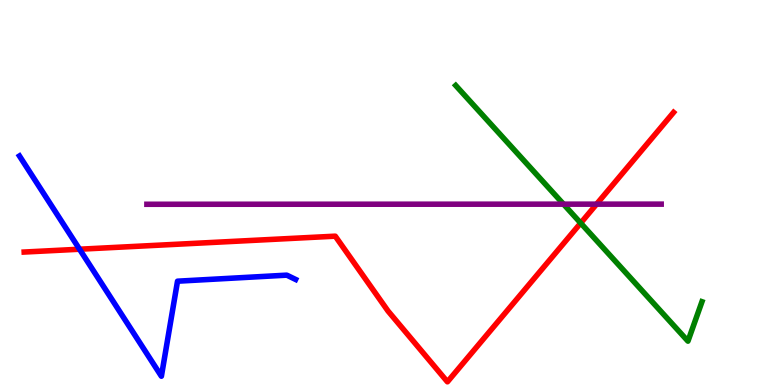[{'lines': ['blue', 'red'], 'intersections': [{'x': 1.03, 'y': 3.53}]}, {'lines': ['green', 'red'], 'intersections': [{'x': 7.49, 'y': 4.21}]}, {'lines': ['purple', 'red'], 'intersections': [{'x': 7.7, 'y': 4.7}]}, {'lines': ['blue', 'green'], 'intersections': []}, {'lines': ['blue', 'purple'], 'intersections': []}, {'lines': ['green', 'purple'], 'intersections': [{'x': 7.27, 'y': 4.7}]}]